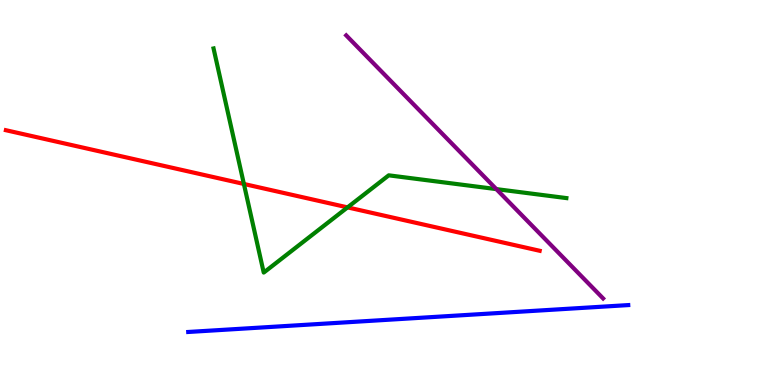[{'lines': ['blue', 'red'], 'intersections': []}, {'lines': ['green', 'red'], 'intersections': [{'x': 3.15, 'y': 5.22}, {'x': 4.48, 'y': 4.61}]}, {'lines': ['purple', 'red'], 'intersections': []}, {'lines': ['blue', 'green'], 'intersections': []}, {'lines': ['blue', 'purple'], 'intersections': []}, {'lines': ['green', 'purple'], 'intersections': [{'x': 6.4, 'y': 5.09}]}]